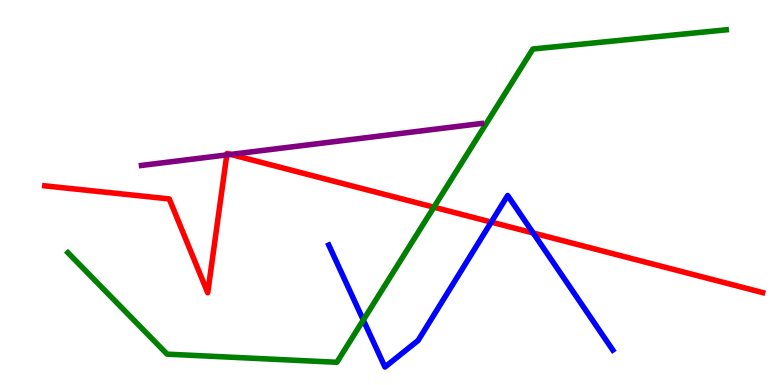[{'lines': ['blue', 'red'], 'intersections': [{'x': 6.34, 'y': 4.23}, {'x': 6.88, 'y': 3.95}]}, {'lines': ['green', 'red'], 'intersections': [{'x': 5.6, 'y': 4.62}]}, {'lines': ['purple', 'red'], 'intersections': [{'x': 2.93, 'y': 5.98}, {'x': 2.98, 'y': 5.99}]}, {'lines': ['blue', 'green'], 'intersections': [{'x': 4.69, 'y': 1.69}]}, {'lines': ['blue', 'purple'], 'intersections': []}, {'lines': ['green', 'purple'], 'intersections': []}]